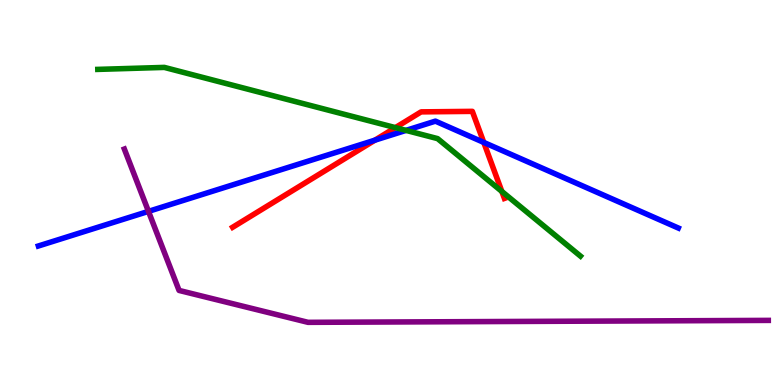[{'lines': ['blue', 'red'], 'intersections': [{'x': 4.84, 'y': 6.36}, {'x': 6.24, 'y': 6.3}]}, {'lines': ['green', 'red'], 'intersections': [{'x': 5.1, 'y': 6.69}, {'x': 6.48, 'y': 5.03}]}, {'lines': ['purple', 'red'], 'intersections': []}, {'lines': ['blue', 'green'], 'intersections': [{'x': 5.24, 'y': 6.61}]}, {'lines': ['blue', 'purple'], 'intersections': [{'x': 1.92, 'y': 4.51}]}, {'lines': ['green', 'purple'], 'intersections': []}]